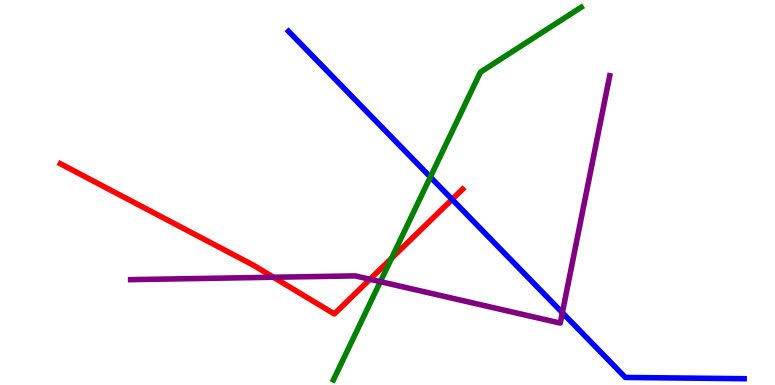[{'lines': ['blue', 'red'], 'intersections': [{'x': 5.83, 'y': 4.82}]}, {'lines': ['green', 'red'], 'intersections': [{'x': 5.05, 'y': 3.29}]}, {'lines': ['purple', 'red'], 'intersections': [{'x': 3.53, 'y': 2.8}, {'x': 4.77, 'y': 2.75}]}, {'lines': ['blue', 'green'], 'intersections': [{'x': 5.55, 'y': 5.4}]}, {'lines': ['blue', 'purple'], 'intersections': [{'x': 7.26, 'y': 1.88}]}, {'lines': ['green', 'purple'], 'intersections': [{'x': 4.91, 'y': 2.68}]}]